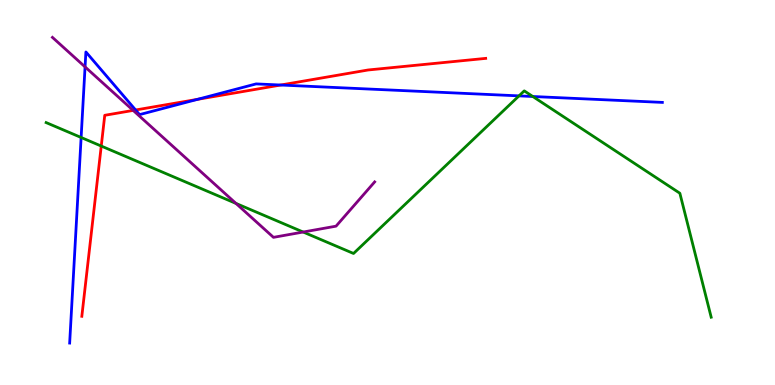[{'lines': ['blue', 'red'], 'intersections': [{'x': 1.75, 'y': 7.14}, {'x': 2.55, 'y': 7.42}, {'x': 3.62, 'y': 7.79}]}, {'lines': ['green', 'red'], 'intersections': [{'x': 1.31, 'y': 6.21}]}, {'lines': ['purple', 'red'], 'intersections': [{'x': 1.72, 'y': 7.13}]}, {'lines': ['blue', 'green'], 'intersections': [{'x': 1.05, 'y': 6.43}, {'x': 6.7, 'y': 7.51}, {'x': 6.87, 'y': 7.49}]}, {'lines': ['blue', 'purple'], 'intersections': [{'x': 1.1, 'y': 8.26}]}, {'lines': ['green', 'purple'], 'intersections': [{'x': 3.04, 'y': 4.72}, {'x': 3.91, 'y': 3.97}]}]